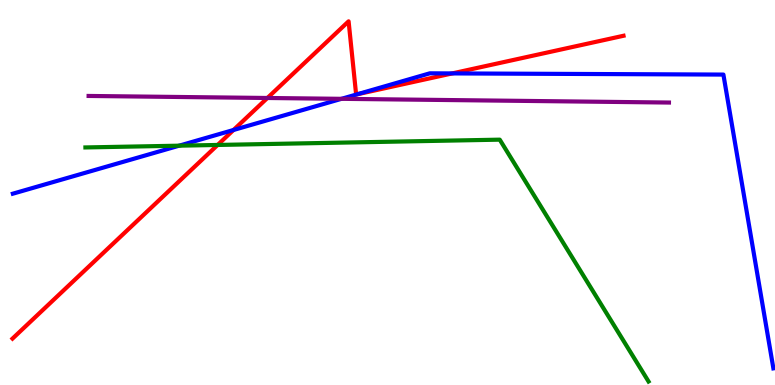[{'lines': ['blue', 'red'], 'intersections': [{'x': 3.01, 'y': 6.62}, {'x': 4.61, 'y': 7.55}, {'x': 5.83, 'y': 8.09}]}, {'lines': ['green', 'red'], 'intersections': [{'x': 2.81, 'y': 6.23}]}, {'lines': ['purple', 'red'], 'intersections': [{'x': 3.45, 'y': 7.45}]}, {'lines': ['blue', 'green'], 'intersections': [{'x': 2.31, 'y': 6.22}]}, {'lines': ['blue', 'purple'], 'intersections': [{'x': 4.41, 'y': 7.43}]}, {'lines': ['green', 'purple'], 'intersections': []}]